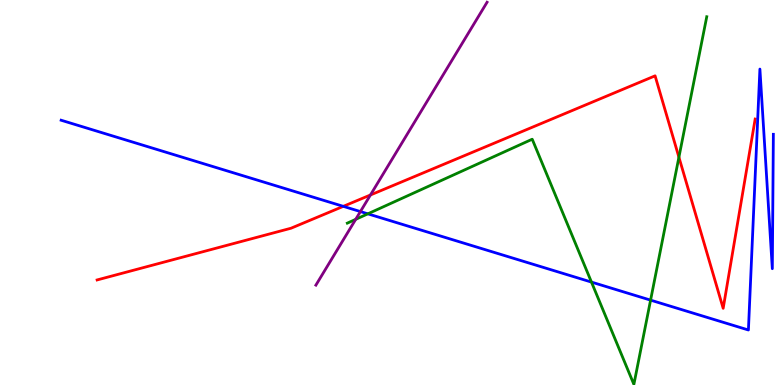[{'lines': ['blue', 'red'], 'intersections': [{'x': 4.43, 'y': 4.64}]}, {'lines': ['green', 'red'], 'intersections': [{'x': 8.76, 'y': 5.92}]}, {'lines': ['purple', 'red'], 'intersections': [{'x': 4.78, 'y': 4.94}]}, {'lines': ['blue', 'green'], 'intersections': [{'x': 4.75, 'y': 4.45}, {'x': 7.63, 'y': 2.67}, {'x': 8.39, 'y': 2.2}]}, {'lines': ['blue', 'purple'], 'intersections': [{'x': 4.65, 'y': 4.5}]}, {'lines': ['green', 'purple'], 'intersections': [{'x': 4.59, 'y': 4.3}]}]